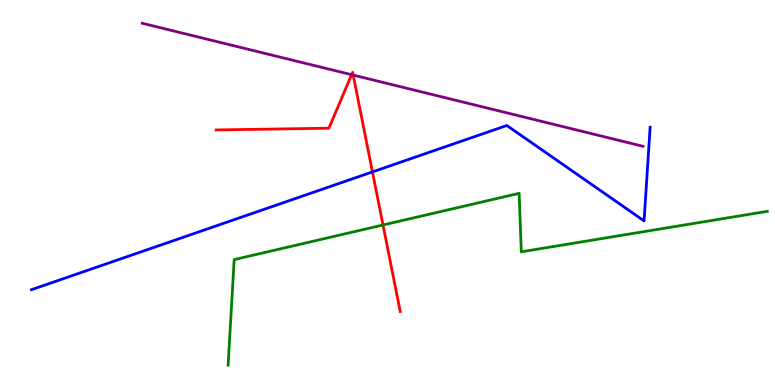[{'lines': ['blue', 'red'], 'intersections': [{'x': 4.81, 'y': 5.53}]}, {'lines': ['green', 'red'], 'intersections': [{'x': 4.94, 'y': 4.16}]}, {'lines': ['purple', 'red'], 'intersections': [{'x': 4.54, 'y': 8.06}, {'x': 4.56, 'y': 8.05}]}, {'lines': ['blue', 'green'], 'intersections': []}, {'lines': ['blue', 'purple'], 'intersections': []}, {'lines': ['green', 'purple'], 'intersections': []}]